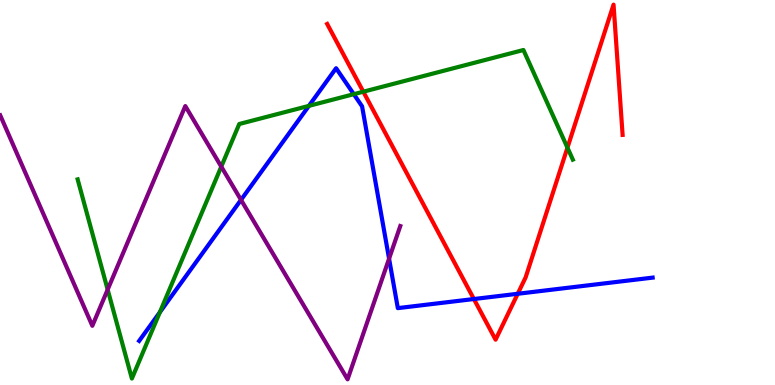[{'lines': ['blue', 'red'], 'intersections': [{'x': 6.11, 'y': 2.23}, {'x': 6.68, 'y': 2.37}]}, {'lines': ['green', 'red'], 'intersections': [{'x': 4.69, 'y': 7.62}, {'x': 7.32, 'y': 6.16}]}, {'lines': ['purple', 'red'], 'intersections': []}, {'lines': ['blue', 'green'], 'intersections': [{'x': 2.06, 'y': 1.89}, {'x': 3.99, 'y': 7.25}, {'x': 4.57, 'y': 7.55}]}, {'lines': ['blue', 'purple'], 'intersections': [{'x': 3.11, 'y': 4.81}, {'x': 5.02, 'y': 3.28}]}, {'lines': ['green', 'purple'], 'intersections': [{'x': 1.39, 'y': 2.48}, {'x': 2.86, 'y': 5.67}]}]